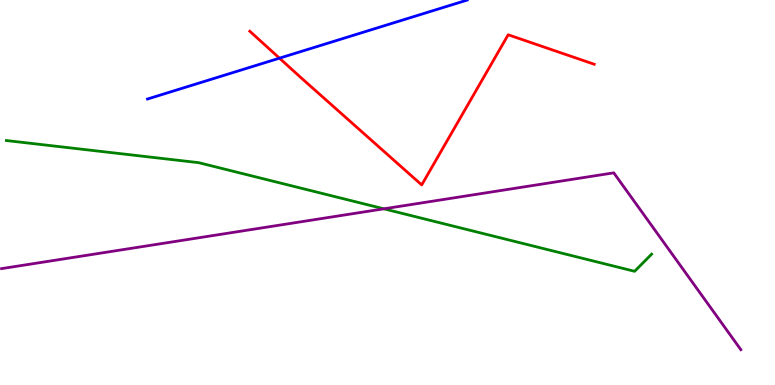[{'lines': ['blue', 'red'], 'intersections': [{'x': 3.61, 'y': 8.49}]}, {'lines': ['green', 'red'], 'intersections': []}, {'lines': ['purple', 'red'], 'intersections': []}, {'lines': ['blue', 'green'], 'intersections': []}, {'lines': ['blue', 'purple'], 'intersections': []}, {'lines': ['green', 'purple'], 'intersections': [{'x': 4.95, 'y': 4.58}]}]